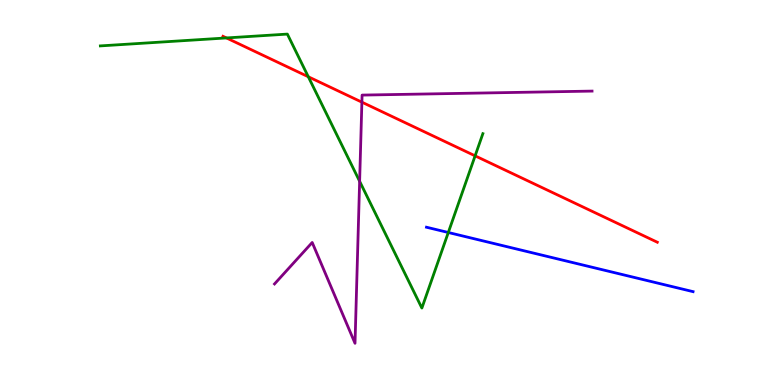[{'lines': ['blue', 'red'], 'intersections': []}, {'lines': ['green', 'red'], 'intersections': [{'x': 2.92, 'y': 9.01}, {'x': 3.98, 'y': 8.01}, {'x': 6.13, 'y': 5.95}]}, {'lines': ['purple', 'red'], 'intersections': [{'x': 4.67, 'y': 7.35}]}, {'lines': ['blue', 'green'], 'intersections': [{'x': 5.78, 'y': 3.96}]}, {'lines': ['blue', 'purple'], 'intersections': []}, {'lines': ['green', 'purple'], 'intersections': [{'x': 4.64, 'y': 5.29}]}]